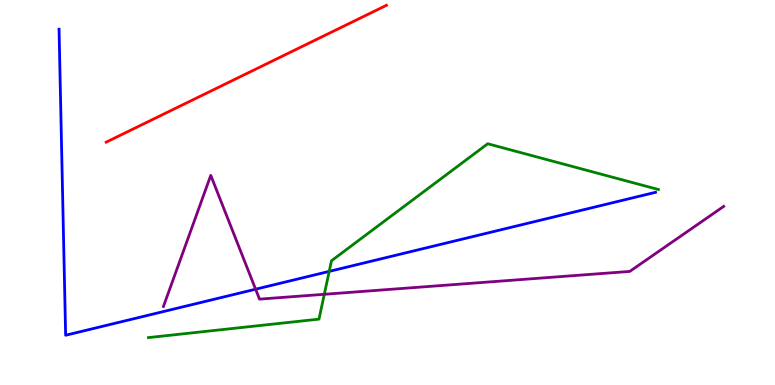[{'lines': ['blue', 'red'], 'intersections': []}, {'lines': ['green', 'red'], 'intersections': []}, {'lines': ['purple', 'red'], 'intersections': []}, {'lines': ['blue', 'green'], 'intersections': [{'x': 4.25, 'y': 2.95}]}, {'lines': ['blue', 'purple'], 'intersections': [{'x': 3.3, 'y': 2.49}]}, {'lines': ['green', 'purple'], 'intersections': [{'x': 4.18, 'y': 2.36}]}]